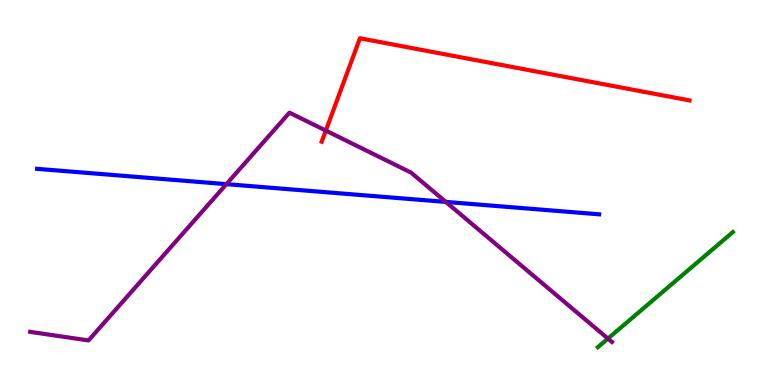[{'lines': ['blue', 'red'], 'intersections': []}, {'lines': ['green', 'red'], 'intersections': []}, {'lines': ['purple', 'red'], 'intersections': [{'x': 4.2, 'y': 6.61}]}, {'lines': ['blue', 'green'], 'intersections': []}, {'lines': ['blue', 'purple'], 'intersections': [{'x': 2.92, 'y': 5.22}, {'x': 5.75, 'y': 4.76}]}, {'lines': ['green', 'purple'], 'intersections': [{'x': 7.84, 'y': 1.21}]}]